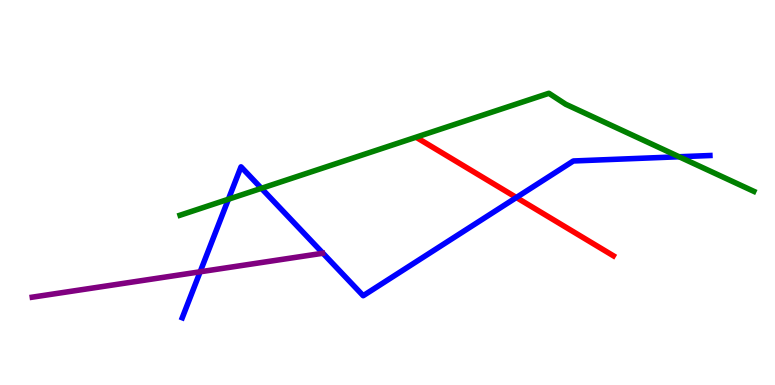[{'lines': ['blue', 'red'], 'intersections': [{'x': 6.66, 'y': 4.87}]}, {'lines': ['green', 'red'], 'intersections': []}, {'lines': ['purple', 'red'], 'intersections': []}, {'lines': ['blue', 'green'], 'intersections': [{'x': 2.95, 'y': 4.83}, {'x': 3.37, 'y': 5.11}, {'x': 8.76, 'y': 5.93}]}, {'lines': ['blue', 'purple'], 'intersections': [{'x': 2.58, 'y': 2.94}]}, {'lines': ['green', 'purple'], 'intersections': []}]